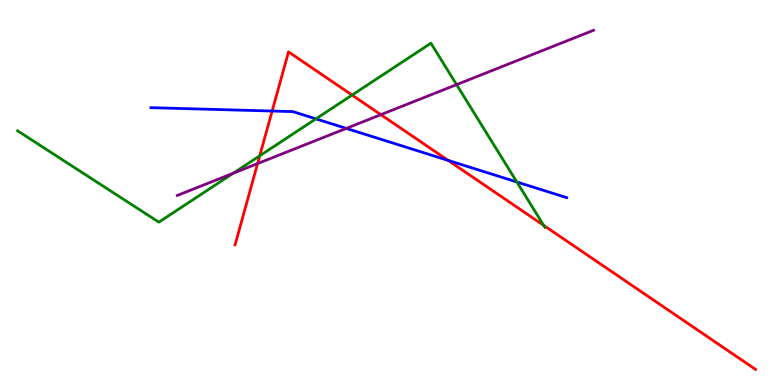[{'lines': ['blue', 'red'], 'intersections': [{'x': 3.51, 'y': 7.12}, {'x': 5.78, 'y': 5.83}]}, {'lines': ['green', 'red'], 'intersections': [{'x': 3.35, 'y': 5.95}, {'x': 4.54, 'y': 7.53}, {'x': 7.02, 'y': 4.15}]}, {'lines': ['purple', 'red'], 'intersections': [{'x': 3.32, 'y': 5.75}, {'x': 4.91, 'y': 7.02}]}, {'lines': ['blue', 'green'], 'intersections': [{'x': 4.08, 'y': 6.91}, {'x': 6.67, 'y': 5.27}]}, {'lines': ['blue', 'purple'], 'intersections': [{'x': 4.47, 'y': 6.67}]}, {'lines': ['green', 'purple'], 'intersections': [{'x': 3.01, 'y': 5.5}, {'x': 5.89, 'y': 7.8}]}]